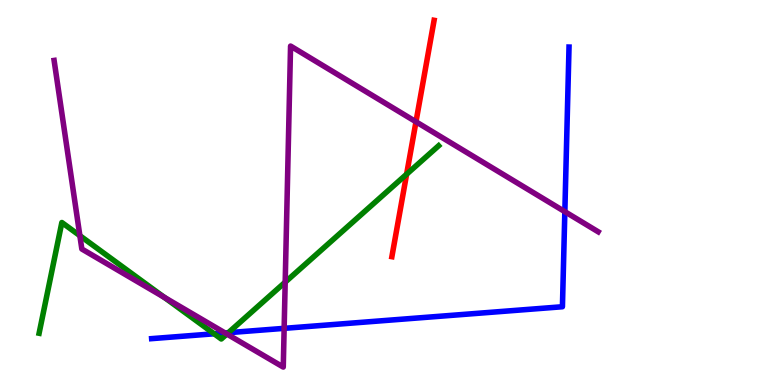[{'lines': ['blue', 'red'], 'intersections': []}, {'lines': ['green', 'red'], 'intersections': [{'x': 5.25, 'y': 5.47}]}, {'lines': ['purple', 'red'], 'intersections': [{'x': 5.37, 'y': 6.84}]}, {'lines': ['blue', 'green'], 'intersections': [{'x': 2.76, 'y': 1.33}, {'x': 2.95, 'y': 1.36}]}, {'lines': ['blue', 'purple'], 'intersections': [{'x': 2.9, 'y': 1.35}, {'x': 3.67, 'y': 1.47}, {'x': 7.29, 'y': 4.5}]}, {'lines': ['green', 'purple'], 'intersections': [{'x': 1.03, 'y': 3.88}, {'x': 2.12, 'y': 2.28}, {'x': 2.93, 'y': 1.32}, {'x': 3.68, 'y': 2.67}]}]